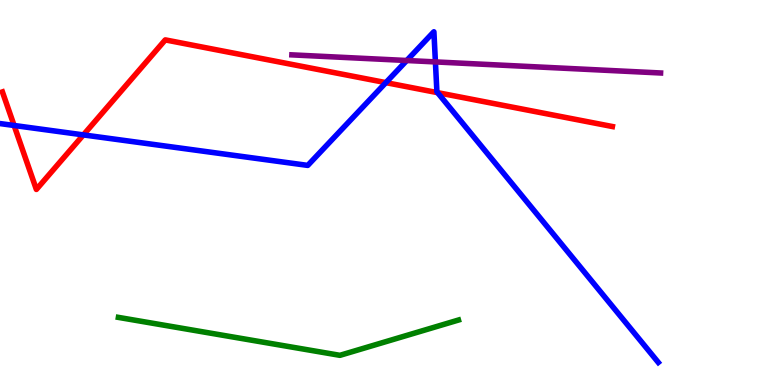[{'lines': ['blue', 'red'], 'intersections': [{'x': 0.182, 'y': 6.74}, {'x': 1.08, 'y': 6.5}, {'x': 4.98, 'y': 7.85}, {'x': 5.65, 'y': 7.59}]}, {'lines': ['green', 'red'], 'intersections': []}, {'lines': ['purple', 'red'], 'intersections': []}, {'lines': ['blue', 'green'], 'intersections': []}, {'lines': ['blue', 'purple'], 'intersections': [{'x': 5.25, 'y': 8.43}, {'x': 5.62, 'y': 8.39}]}, {'lines': ['green', 'purple'], 'intersections': []}]